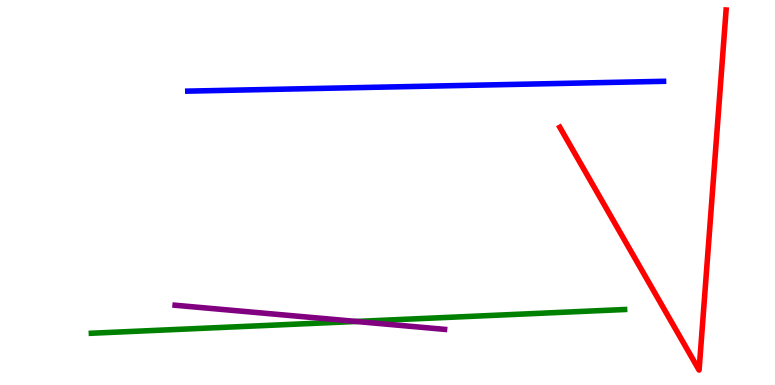[{'lines': ['blue', 'red'], 'intersections': []}, {'lines': ['green', 'red'], 'intersections': []}, {'lines': ['purple', 'red'], 'intersections': []}, {'lines': ['blue', 'green'], 'intersections': []}, {'lines': ['blue', 'purple'], 'intersections': []}, {'lines': ['green', 'purple'], 'intersections': [{'x': 4.6, 'y': 1.65}]}]